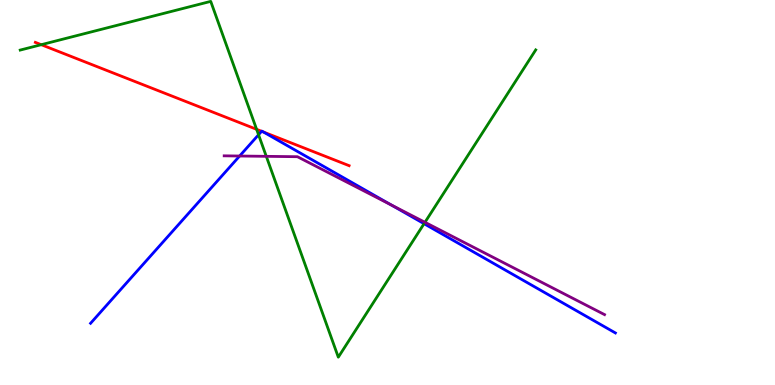[{'lines': ['blue', 'red'], 'intersections': [{'x': 3.38, 'y': 6.59}, {'x': 3.4, 'y': 6.57}]}, {'lines': ['green', 'red'], 'intersections': [{'x': 0.532, 'y': 8.84}, {'x': 3.31, 'y': 6.64}]}, {'lines': ['purple', 'red'], 'intersections': []}, {'lines': ['blue', 'green'], 'intersections': [{'x': 3.34, 'y': 6.5}, {'x': 5.47, 'y': 4.19}]}, {'lines': ['blue', 'purple'], 'intersections': [{'x': 3.09, 'y': 5.95}, {'x': 5.04, 'y': 4.68}]}, {'lines': ['green', 'purple'], 'intersections': [{'x': 3.44, 'y': 5.94}, {'x': 5.48, 'y': 4.23}]}]